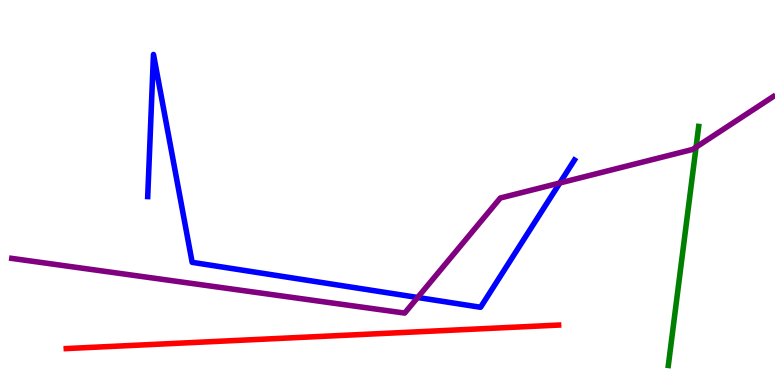[{'lines': ['blue', 'red'], 'intersections': []}, {'lines': ['green', 'red'], 'intersections': []}, {'lines': ['purple', 'red'], 'intersections': []}, {'lines': ['blue', 'green'], 'intersections': []}, {'lines': ['blue', 'purple'], 'intersections': [{'x': 5.39, 'y': 2.27}, {'x': 7.22, 'y': 5.25}]}, {'lines': ['green', 'purple'], 'intersections': [{'x': 8.98, 'y': 6.18}]}]